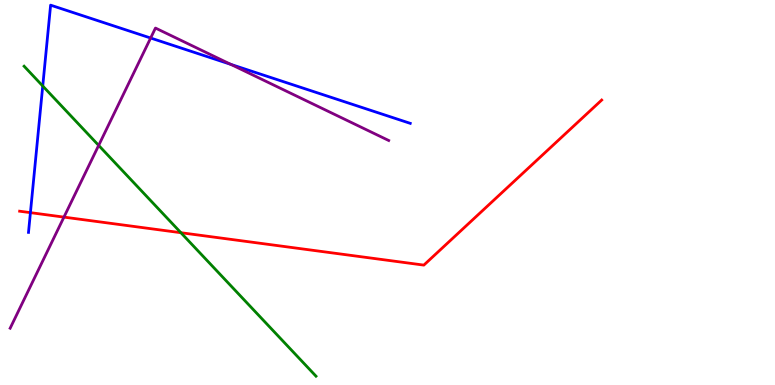[{'lines': ['blue', 'red'], 'intersections': [{'x': 0.393, 'y': 4.48}]}, {'lines': ['green', 'red'], 'intersections': [{'x': 2.33, 'y': 3.96}]}, {'lines': ['purple', 'red'], 'intersections': [{'x': 0.825, 'y': 4.36}]}, {'lines': ['blue', 'green'], 'intersections': [{'x': 0.552, 'y': 7.77}]}, {'lines': ['blue', 'purple'], 'intersections': [{'x': 1.94, 'y': 9.01}, {'x': 2.98, 'y': 8.33}]}, {'lines': ['green', 'purple'], 'intersections': [{'x': 1.27, 'y': 6.22}]}]